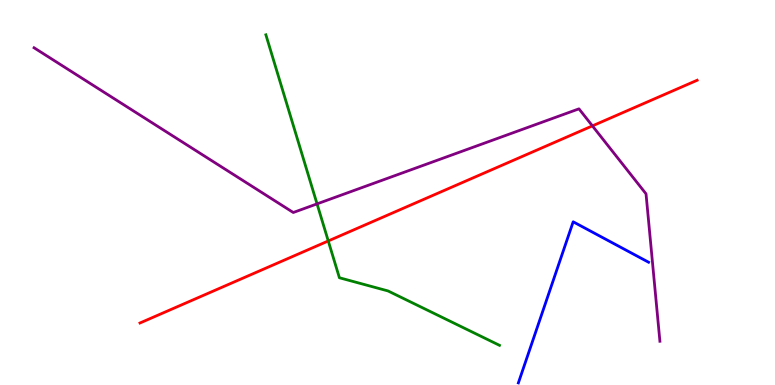[{'lines': ['blue', 'red'], 'intersections': []}, {'lines': ['green', 'red'], 'intersections': [{'x': 4.24, 'y': 3.74}]}, {'lines': ['purple', 'red'], 'intersections': [{'x': 7.64, 'y': 6.73}]}, {'lines': ['blue', 'green'], 'intersections': []}, {'lines': ['blue', 'purple'], 'intersections': []}, {'lines': ['green', 'purple'], 'intersections': [{'x': 4.09, 'y': 4.7}]}]